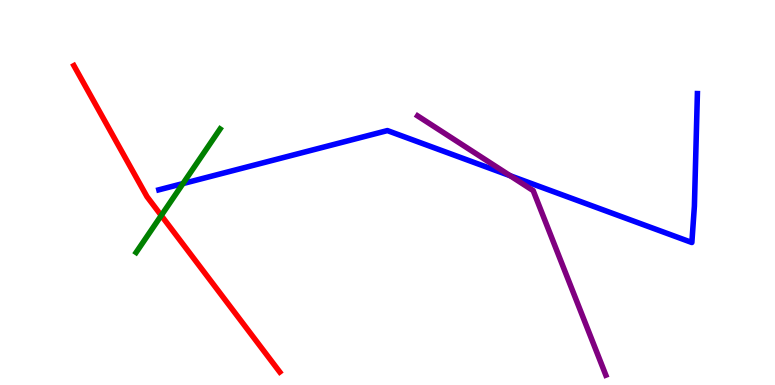[{'lines': ['blue', 'red'], 'intersections': []}, {'lines': ['green', 'red'], 'intersections': [{'x': 2.08, 'y': 4.4}]}, {'lines': ['purple', 'red'], 'intersections': []}, {'lines': ['blue', 'green'], 'intersections': [{'x': 2.36, 'y': 5.23}]}, {'lines': ['blue', 'purple'], 'intersections': [{'x': 6.58, 'y': 5.44}]}, {'lines': ['green', 'purple'], 'intersections': []}]